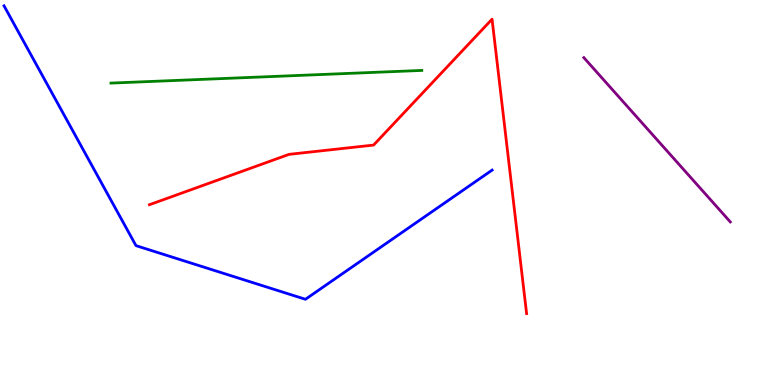[{'lines': ['blue', 'red'], 'intersections': []}, {'lines': ['green', 'red'], 'intersections': []}, {'lines': ['purple', 'red'], 'intersections': []}, {'lines': ['blue', 'green'], 'intersections': []}, {'lines': ['blue', 'purple'], 'intersections': []}, {'lines': ['green', 'purple'], 'intersections': []}]